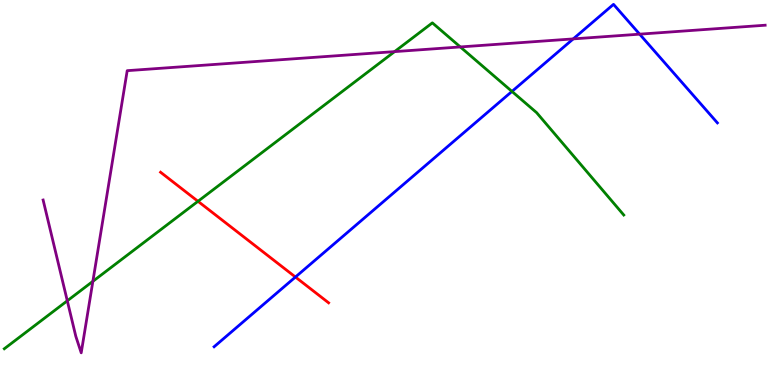[{'lines': ['blue', 'red'], 'intersections': [{'x': 3.81, 'y': 2.8}]}, {'lines': ['green', 'red'], 'intersections': [{'x': 2.55, 'y': 4.77}]}, {'lines': ['purple', 'red'], 'intersections': []}, {'lines': ['blue', 'green'], 'intersections': [{'x': 6.61, 'y': 7.63}]}, {'lines': ['blue', 'purple'], 'intersections': [{'x': 7.4, 'y': 8.99}, {'x': 8.25, 'y': 9.11}]}, {'lines': ['green', 'purple'], 'intersections': [{'x': 0.868, 'y': 2.19}, {'x': 1.2, 'y': 2.69}, {'x': 5.09, 'y': 8.66}, {'x': 5.94, 'y': 8.78}]}]